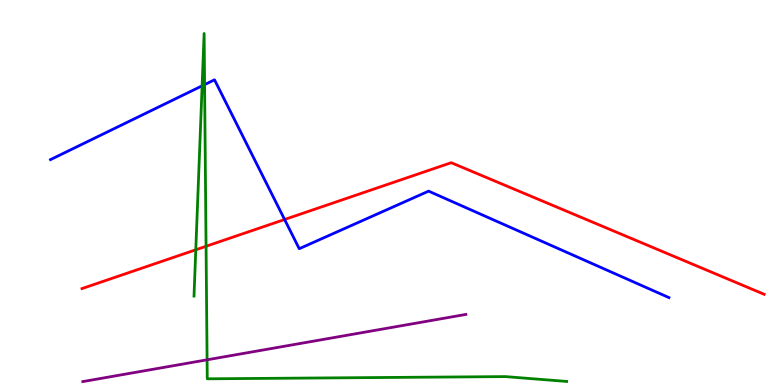[{'lines': ['blue', 'red'], 'intersections': [{'x': 3.67, 'y': 4.3}]}, {'lines': ['green', 'red'], 'intersections': [{'x': 2.53, 'y': 3.51}, {'x': 2.66, 'y': 3.6}]}, {'lines': ['purple', 'red'], 'intersections': []}, {'lines': ['blue', 'green'], 'intersections': [{'x': 2.61, 'y': 7.77}, {'x': 2.64, 'y': 7.8}]}, {'lines': ['blue', 'purple'], 'intersections': []}, {'lines': ['green', 'purple'], 'intersections': [{'x': 2.67, 'y': 0.654}]}]